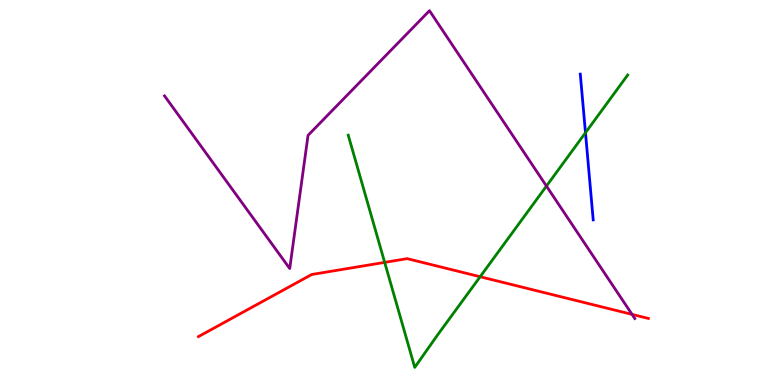[{'lines': ['blue', 'red'], 'intersections': []}, {'lines': ['green', 'red'], 'intersections': [{'x': 4.96, 'y': 3.18}, {'x': 6.2, 'y': 2.81}]}, {'lines': ['purple', 'red'], 'intersections': [{'x': 8.16, 'y': 1.83}]}, {'lines': ['blue', 'green'], 'intersections': [{'x': 7.55, 'y': 6.55}]}, {'lines': ['blue', 'purple'], 'intersections': []}, {'lines': ['green', 'purple'], 'intersections': [{'x': 7.05, 'y': 5.17}]}]